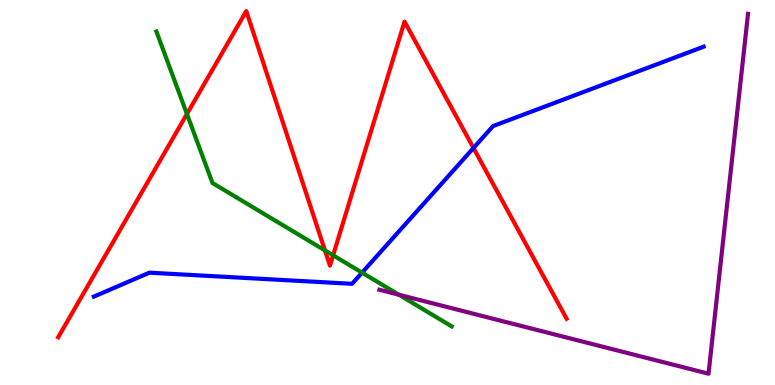[{'lines': ['blue', 'red'], 'intersections': [{'x': 6.11, 'y': 6.16}]}, {'lines': ['green', 'red'], 'intersections': [{'x': 2.41, 'y': 7.04}, {'x': 4.19, 'y': 3.5}, {'x': 4.3, 'y': 3.37}]}, {'lines': ['purple', 'red'], 'intersections': []}, {'lines': ['blue', 'green'], 'intersections': [{'x': 4.67, 'y': 2.92}]}, {'lines': ['blue', 'purple'], 'intersections': []}, {'lines': ['green', 'purple'], 'intersections': [{'x': 5.15, 'y': 2.34}]}]